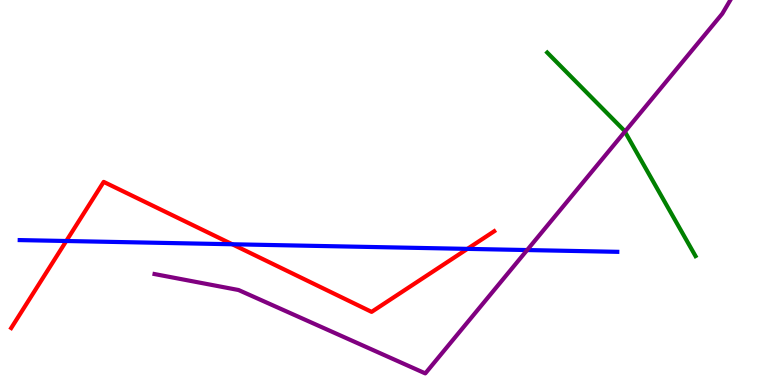[{'lines': ['blue', 'red'], 'intersections': [{'x': 0.855, 'y': 3.74}, {'x': 3.0, 'y': 3.66}, {'x': 6.03, 'y': 3.54}]}, {'lines': ['green', 'red'], 'intersections': []}, {'lines': ['purple', 'red'], 'intersections': []}, {'lines': ['blue', 'green'], 'intersections': []}, {'lines': ['blue', 'purple'], 'intersections': [{'x': 6.8, 'y': 3.51}]}, {'lines': ['green', 'purple'], 'intersections': [{'x': 8.06, 'y': 6.58}]}]